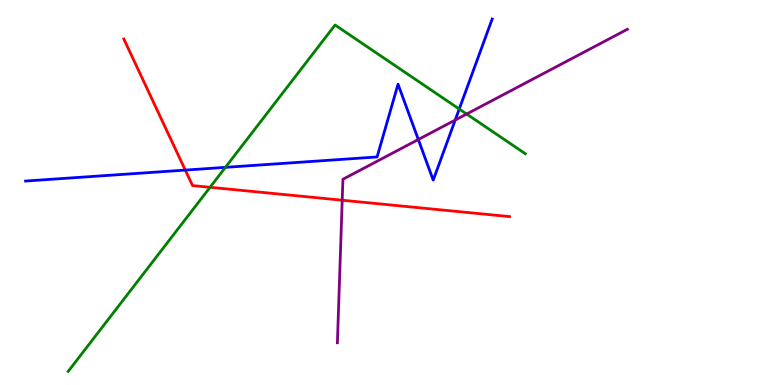[{'lines': ['blue', 'red'], 'intersections': [{'x': 2.39, 'y': 5.58}]}, {'lines': ['green', 'red'], 'intersections': [{'x': 2.71, 'y': 5.14}]}, {'lines': ['purple', 'red'], 'intersections': [{'x': 4.42, 'y': 4.8}]}, {'lines': ['blue', 'green'], 'intersections': [{'x': 2.91, 'y': 5.65}, {'x': 5.93, 'y': 7.17}]}, {'lines': ['blue', 'purple'], 'intersections': [{'x': 5.4, 'y': 6.38}, {'x': 5.87, 'y': 6.88}]}, {'lines': ['green', 'purple'], 'intersections': [{'x': 6.02, 'y': 7.04}]}]